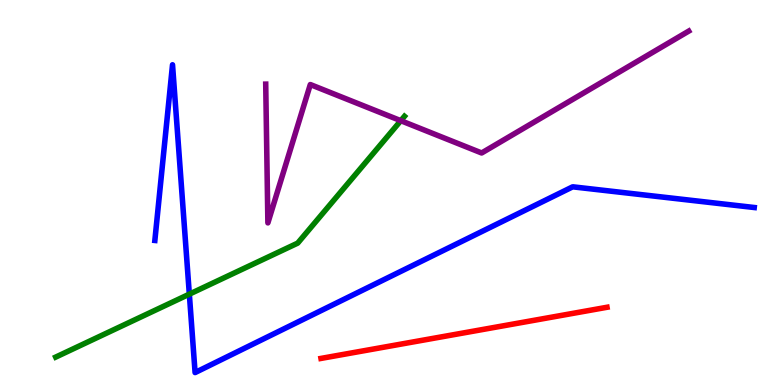[{'lines': ['blue', 'red'], 'intersections': []}, {'lines': ['green', 'red'], 'intersections': []}, {'lines': ['purple', 'red'], 'intersections': []}, {'lines': ['blue', 'green'], 'intersections': [{'x': 2.44, 'y': 2.36}]}, {'lines': ['blue', 'purple'], 'intersections': []}, {'lines': ['green', 'purple'], 'intersections': [{'x': 5.17, 'y': 6.87}]}]